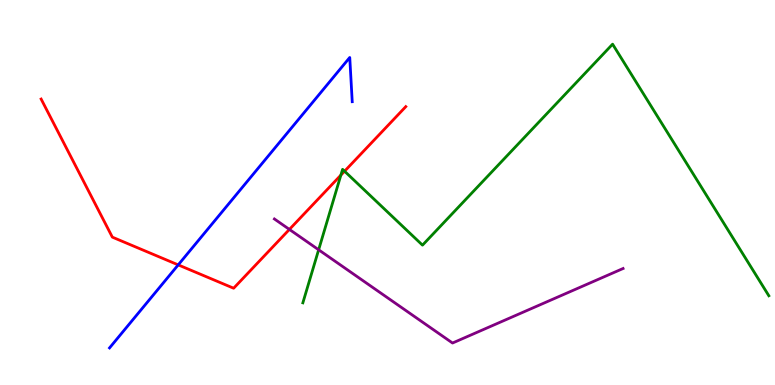[{'lines': ['blue', 'red'], 'intersections': [{'x': 2.3, 'y': 3.12}]}, {'lines': ['green', 'red'], 'intersections': [{'x': 4.4, 'y': 5.45}, {'x': 4.45, 'y': 5.55}]}, {'lines': ['purple', 'red'], 'intersections': [{'x': 3.73, 'y': 4.04}]}, {'lines': ['blue', 'green'], 'intersections': []}, {'lines': ['blue', 'purple'], 'intersections': []}, {'lines': ['green', 'purple'], 'intersections': [{'x': 4.11, 'y': 3.51}]}]